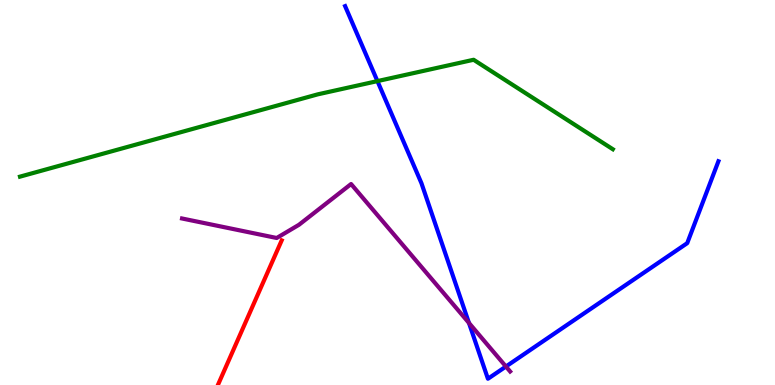[{'lines': ['blue', 'red'], 'intersections': []}, {'lines': ['green', 'red'], 'intersections': []}, {'lines': ['purple', 'red'], 'intersections': []}, {'lines': ['blue', 'green'], 'intersections': [{'x': 4.87, 'y': 7.89}]}, {'lines': ['blue', 'purple'], 'intersections': [{'x': 6.05, 'y': 1.61}, {'x': 6.53, 'y': 0.48}]}, {'lines': ['green', 'purple'], 'intersections': []}]